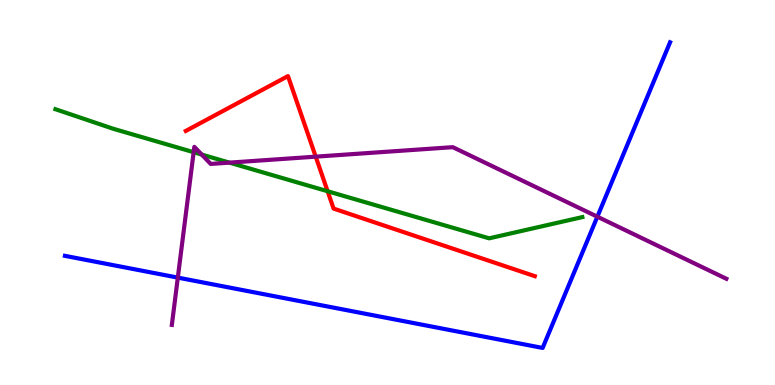[{'lines': ['blue', 'red'], 'intersections': []}, {'lines': ['green', 'red'], 'intersections': [{'x': 4.23, 'y': 5.03}]}, {'lines': ['purple', 'red'], 'intersections': [{'x': 4.07, 'y': 5.93}]}, {'lines': ['blue', 'green'], 'intersections': []}, {'lines': ['blue', 'purple'], 'intersections': [{'x': 2.29, 'y': 2.79}, {'x': 7.71, 'y': 4.37}]}, {'lines': ['green', 'purple'], 'intersections': [{'x': 2.5, 'y': 6.05}, {'x': 2.6, 'y': 5.99}, {'x': 2.96, 'y': 5.78}]}]